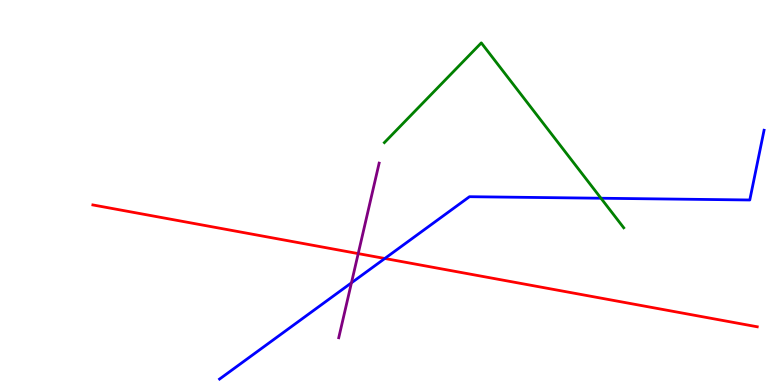[{'lines': ['blue', 'red'], 'intersections': [{'x': 4.97, 'y': 3.29}]}, {'lines': ['green', 'red'], 'intersections': []}, {'lines': ['purple', 'red'], 'intersections': [{'x': 4.62, 'y': 3.41}]}, {'lines': ['blue', 'green'], 'intersections': [{'x': 7.75, 'y': 4.85}]}, {'lines': ['blue', 'purple'], 'intersections': [{'x': 4.53, 'y': 2.65}]}, {'lines': ['green', 'purple'], 'intersections': []}]